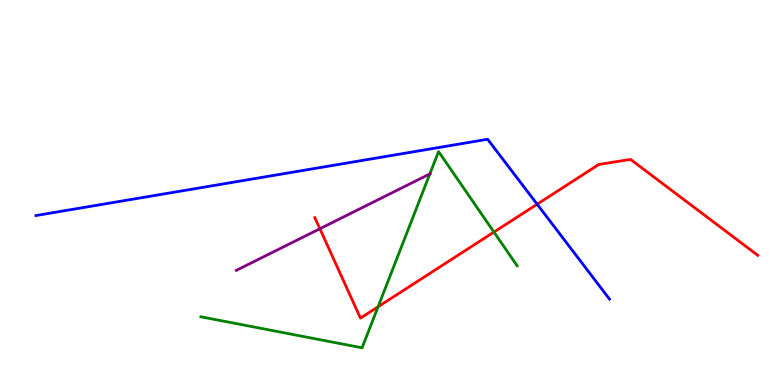[{'lines': ['blue', 'red'], 'intersections': [{'x': 6.93, 'y': 4.7}]}, {'lines': ['green', 'red'], 'intersections': [{'x': 4.88, 'y': 2.03}, {'x': 6.37, 'y': 3.97}]}, {'lines': ['purple', 'red'], 'intersections': [{'x': 4.13, 'y': 4.06}]}, {'lines': ['blue', 'green'], 'intersections': []}, {'lines': ['blue', 'purple'], 'intersections': []}, {'lines': ['green', 'purple'], 'intersections': [{'x': 5.55, 'y': 5.48}]}]